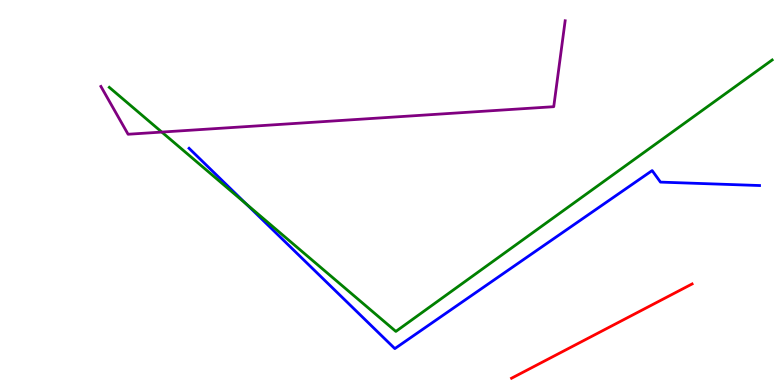[{'lines': ['blue', 'red'], 'intersections': []}, {'lines': ['green', 'red'], 'intersections': []}, {'lines': ['purple', 'red'], 'intersections': []}, {'lines': ['blue', 'green'], 'intersections': [{'x': 3.18, 'y': 4.7}]}, {'lines': ['blue', 'purple'], 'intersections': []}, {'lines': ['green', 'purple'], 'intersections': [{'x': 2.09, 'y': 6.57}]}]